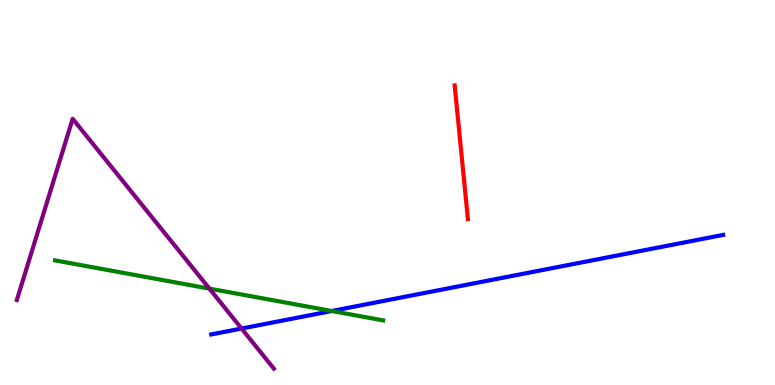[{'lines': ['blue', 'red'], 'intersections': []}, {'lines': ['green', 'red'], 'intersections': []}, {'lines': ['purple', 'red'], 'intersections': []}, {'lines': ['blue', 'green'], 'intersections': [{'x': 4.28, 'y': 1.92}]}, {'lines': ['blue', 'purple'], 'intersections': [{'x': 3.12, 'y': 1.47}]}, {'lines': ['green', 'purple'], 'intersections': [{'x': 2.7, 'y': 2.5}]}]